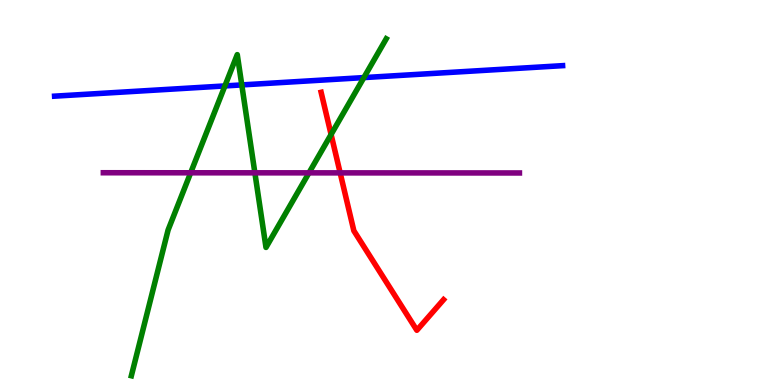[{'lines': ['blue', 'red'], 'intersections': []}, {'lines': ['green', 'red'], 'intersections': [{'x': 4.27, 'y': 6.51}]}, {'lines': ['purple', 'red'], 'intersections': [{'x': 4.39, 'y': 5.51}]}, {'lines': ['blue', 'green'], 'intersections': [{'x': 2.9, 'y': 7.77}, {'x': 3.12, 'y': 7.79}, {'x': 4.7, 'y': 7.98}]}, {'lines': ['blue', 'purple'], 'intersections': []}, {'lines': ['green', 'purple'], 'intersections': [{'x': 2.46, 'y': 5.51}, {'x': 3.29, 'y': 5.51}, {'x': 3.99, 'y': 5.51}]}]